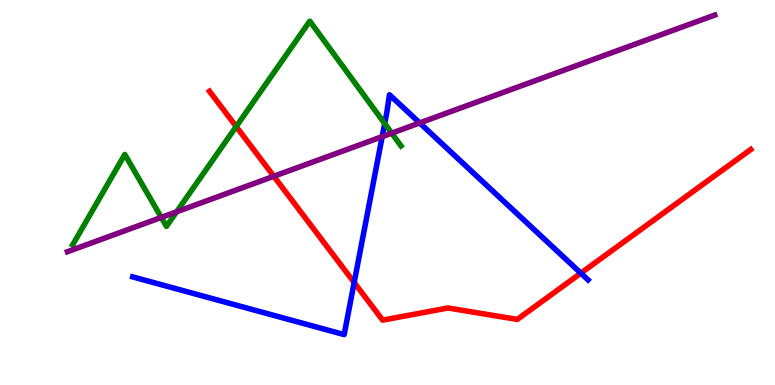[{'lines': ['blue', 'red'], 'intersections': [{'x': 4.57, 'y': 2.66}, {'x': 7.49, 'y': 2.91}]}, {'lines': ['green', 'red'], 'intersections': [{'x': 3.05, 'y': 6.71}]}, {'lines': ['purple', 'red'], 'intersections': [{'x': 3.53, 'y': 5.42}]}, {'lines': ['blue', 'green'], 'intersections': [{'x': 4.96, 'y': 6.79}]}, {'lines': ['blue', 'purple'], 'intersections': [{'x': 4.93, 'y': 6.45}, {'x': 5.42, 'y': 6.81}]}, {'lines': ['green', 'purple'], 'intersections': [{'x': 2.08, 'y': 4.35}, {'x': 2.28, 'y': 4.5}, {'x': 5.05, 'y': 6.54}]}]